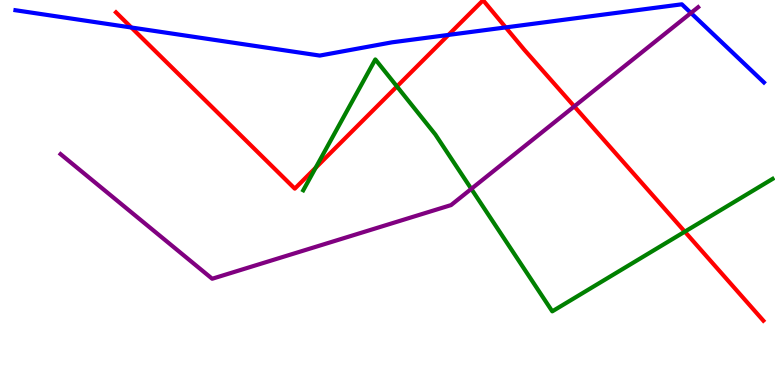[{'lines': ['blue', 'red'], 'intersections': [{'x': 1.69, 'y': 9.29}, {'x': 5.79, 'y': 9.09}, {'x': 6.53, 'y': 9.29}]}, {'lines': ['green', 'red'], 'intersections': [{'x': 4.07, 'y': 5.64}, {'x': 5.12, 'y': 7.75}, {'x': 8.84, 'y': 3.98}]}, {'lines': ['purple', 'red'], 'intersections': [{'x': 7.41, 'y': 7.24}]}, {'lines': ['blue', 'green'], 'intersections': []}, {'lines': ['blue', 'purple'], 'intersections': [{'x': 8.92, 'y': 9.66}]}, {'lines': ['green', 'purple'], 'intersections': [{'x': 6.08, 'y': 5.09}]}]